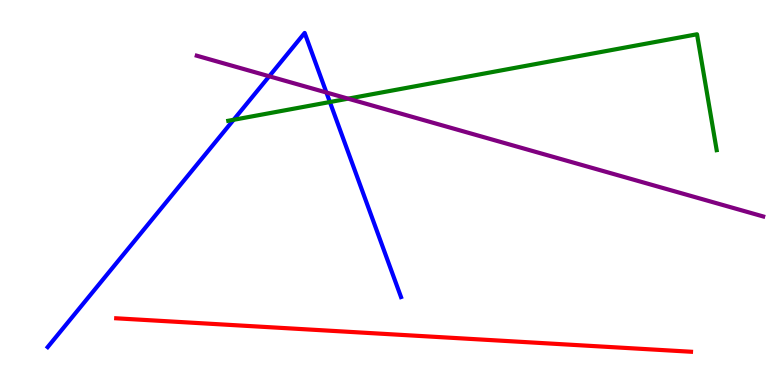[{'lines': ['blue', 'red'], 'intersections': []}, {'lines': ['green', 'red'], 'intersections': []}, {'lines': ['purple', 'red'], 'intersections': []}, {'lines': ['blue', 'green'], 'intersections': [{'x': 3.01, 'y': 6.89}, {'x': 4.26, 'y': 7.35}]}, {'lines': ['blue', 'purple'], 'intersections': [{'x': 3.47, 'y': 8.02}, {'x': 4.21, 'y': 7.6}]}, {'lines': ['green', 'purple'], 'intersections': [{'x': 4.49, 'y': 7.44}]}]